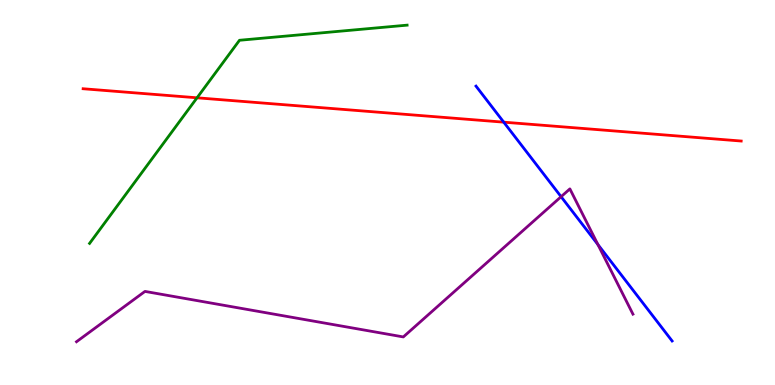[{'lines': ['blue', 'red'], 'intersections': [{'x': 6.5, 'y': 6.83}]}, {'lines': ['green', 'red'], 'intersections': [{'x': 2.54, 'y': 7.46}]}, {'lines': ['purple', 'red'], 'intersections': []}, {'lines': ['blue', 'green'], 'intersections': []}, {'lines': ['blue', 'purple'], 'intersections': [{'x': 7.24, 'y': 4.89}, {'x': 7.71, 'y': 3.65}]}, {'lines': ['green', 'purple'], 'intersections': []}]